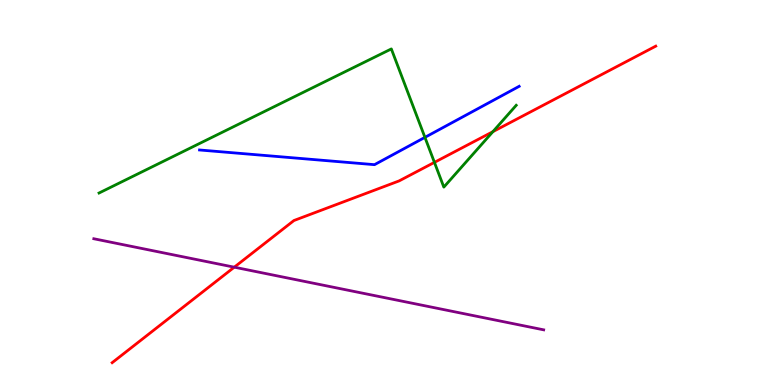[{'lines': ['blue', 'red'], 'intersections': []}, {'lines': ['green', 'red'], 'intersections': [{'x': 5.61, 'y': 5.78}, {'x': 6.36, 'y': 6.58}]}, {'lines': ['purple', 'red'], 'intersections': [{'x': 3.02, 'y': 3.06}]}, {'lines': ['blue', 'green'], 'intersections': [{'x': 5.48, 'y': 6.43}]}, {'lines': ['blue', 'purple'], 'intersections': []}, {'lines': ['green', 'purple'], 'intersections': []}]